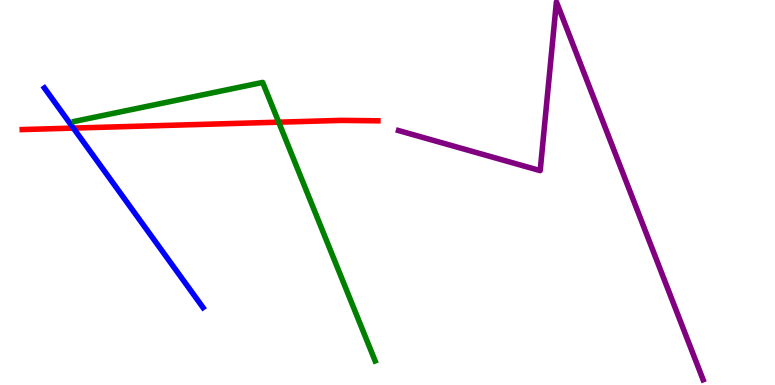[{'lines': ['blue', 'red'], 'intersections': [{'x': 0.947, 'y': 6.67}]}, {'lines': ['green', 'red'], 'intersections': [{'x': 3.6, 'y': 6.83}]}, {'lines': ['purple', 'red'], 'intersections': []}, {'lines': ['blue', 'green'], 'intersections': []}, {'lines': ['blue', 'purple'], 'intersections': []}, {'lines': ['green', 'purple'], 'intersections': []}]